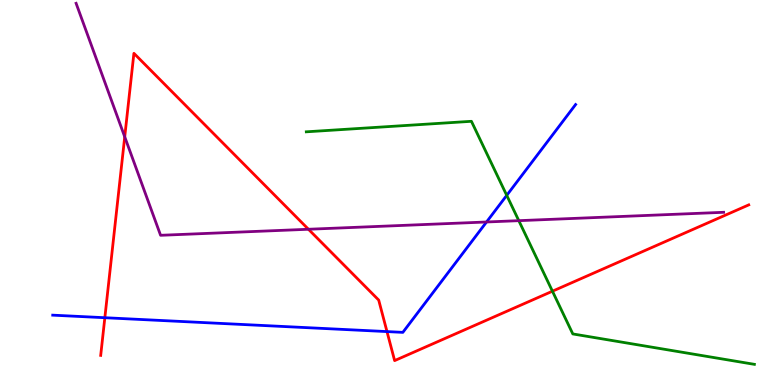[{'lines': ['blue', 'red'], 'intersections': [{'x': 1.35, 'y': 1.75}, {'x': 4.99, 'y': 1.39}]}, {'lines': ['green', 'red'], 'intersections': [{'x': 7.13, 'y': 2.44}]}, {'lines': ['purple', 'red'], 'intersections': [{'x': 1.61, 'y': 6.45}, {'x': 3.98, 'y': 4.05}]}, {'lines': ['blue', 'green'], 'intersections': [{'x': 6.54, 'y': 4.93}]}, {'lines': ['blue', 'purple'], 'intersections': [{'x': 6.28, 'y': 4.23}]}, {'lines': ['green', 'purple'], 'intersections': [{'x': 6.69, 'y': 4.27}]}]